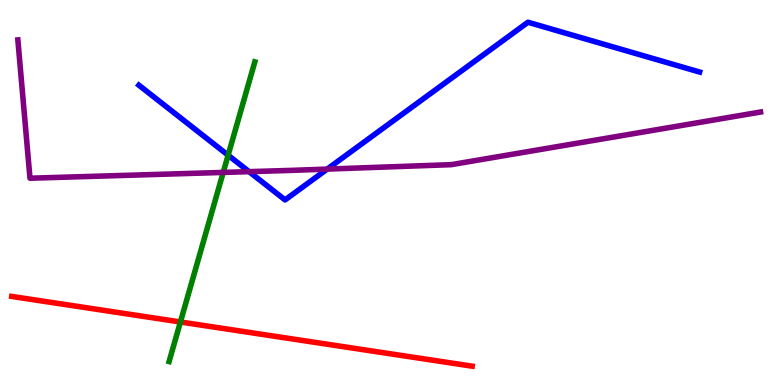[{'lines': ['blue', 'red'], 'intersections': []}, {'lines': ['green', 'red'], 'intersections': [{'x': 2.33, 'y': 1.64}]}, {'lines': ['purple', 'red'], 'intersections': []}, {'lines': ['blue', 'green'], 'intersections': [{'x': 2.94, 'y': 5.97}]}, {'lines': ['blue', 'purple'], 'intersections': [{'x': 3.21, 'y': 5.54}, {'x': 4.22, 'y': 5.61}]}, {'lines': ['green', 'purple'], 'intersections': [{'x': 2.88, 'y': 5.52}]}]